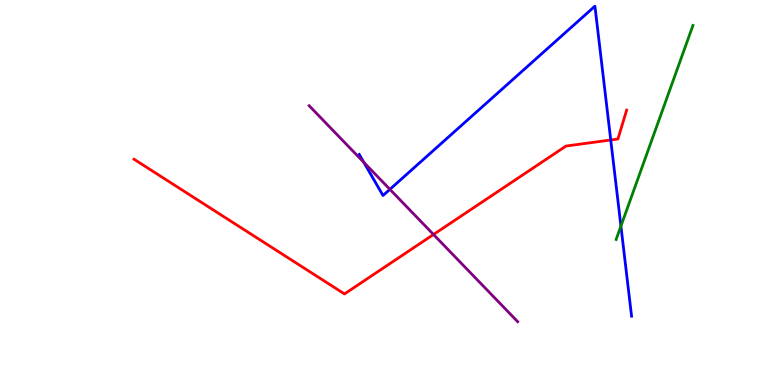[{'lines': ['blue', 'red'], 'intersections': [{'x': 7.88, 'y': 6.36}]}, {'lines': ['green', 'red'], 'intersections': []}, {'lines': ['purple', 'red'], 'intersections': [{'x': 5.59, 'y': 3.91}]}, {'lines': ['blue', 'green'], 'intersections': [{'x': 8.01, 'y': 4.13}]}, {'lines': ['blue', 'purple'], 'intersections': [{'x': 4.69, 'y': 5.78}, {'x': 5.03, 'y': 5.08}]}, {'lines': ['green', 'purple'], 'intersections': []}]